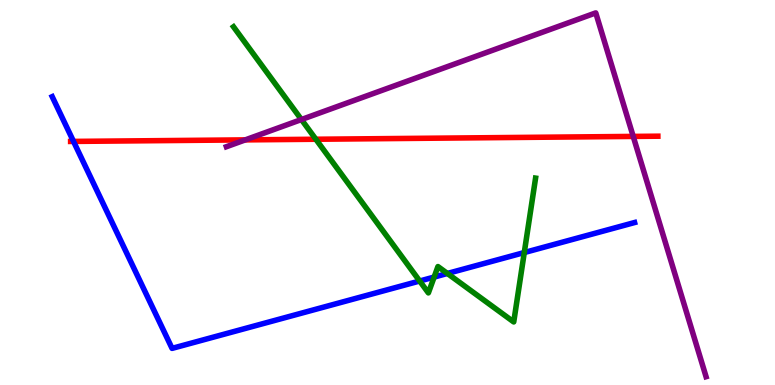[{'lines': ['blue', 'red'], 'intersections': [{'x': 0.949, 'y': 6.33}]}, {'lines': ['green', 'red'], 'intersections': [{'x': 4.08, 'y': 6.38}]}, {'lines': ['purple', 'red'], 'intersections': [{'x': 3.17, 'y': 6.37}, {'x': 8.17, 'y': 6.46}]}, {'lines': ['blue', 'green'], 'intersections': [{'x': 5.42, 'y': 2.7}, {'x': 5.6, 'y': 2.8}, {'x': 5.77, 'y': 2.9}, {'x': 6.76, 'y': 3.44}]}, {'lines': ['blue', 'purple'], 'intersections': []}, {'lines': ['green', 'purple'], 'intersections': [{'x': 3.89, 'y': 6.9}]}]